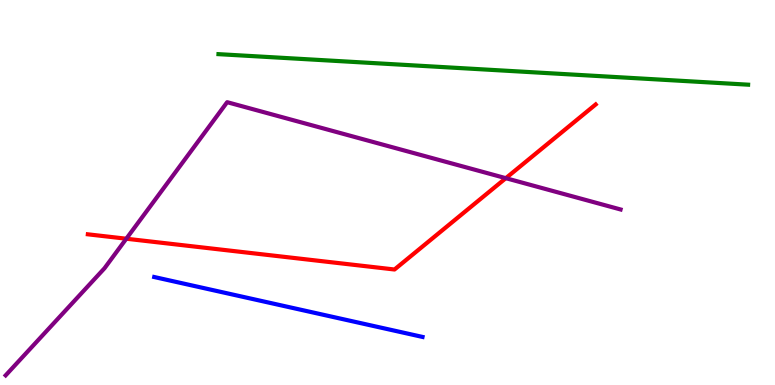[{'lines': ['blue', 'red'], 'intersections': []}, {'lines': ['green', 'red'], 'intersections': []}, {'lines': ['purple', 'red'], 'intersections': [{'x': 1.63, 'y': 3.8}, {'x': 6.53, 'y': 5.37}]}, {'lines': ['blue', 'green'], 'intersections': []}, {'lines': ['blue', 'purple'], 'intersections': []}, {'lines': ['green', 'purple'], 'intersections': []}]